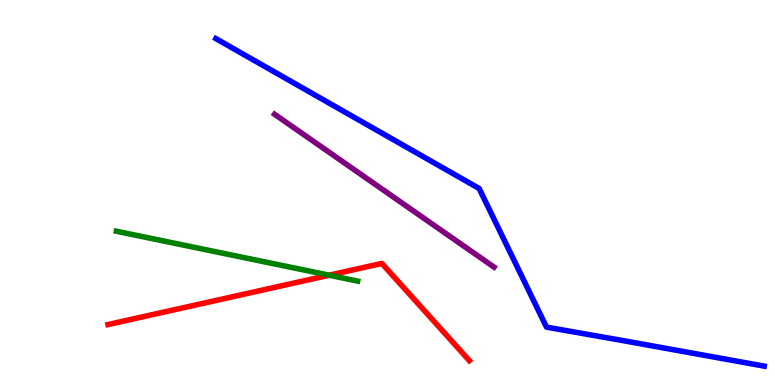[{'lines': ['blue', 'red'], 'intersections': []}, {'lines': ['green', 'red'], 'intersections': [{'x': 4.25, 'y': 2.85}]}, {'lines': ['purple', 'red'], 'intersections': []}, {'lines': ['blue', 'green'], 'intersections': []}, {'lines': ['blue', 'purple'], 'intersections': []}, {'lines': ['green', 'purple'], 'intersections': []}]